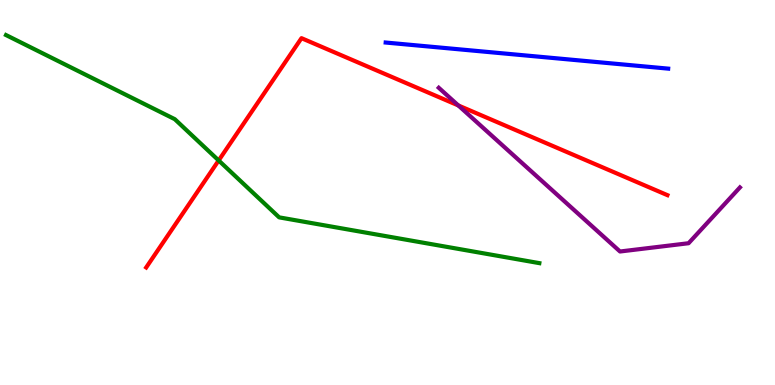[{'lines': ['blue', 'red'], 'intersections': []}, {'lines': ['green', 'red'], 'intersections': [{'x': 2.82, 'y': 5.83}]}, {'lines': ['purple', 'red'], 'intersections': [{'x': 5.91, 'y': 7.26}]}, {'lines': ['blue', 'green'], 'intersections': []}, {'lines': ['blue', 'purple'], 'intersections': []}, {'lines': ['green', 'purple'], 'intersections': []}]